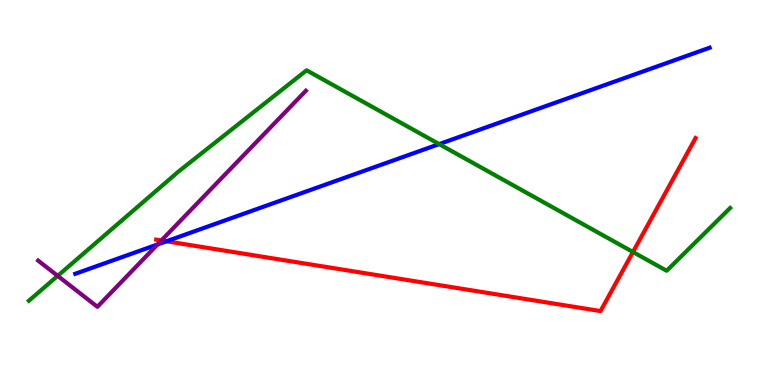[{'lines': ['blue', 'red'], 'intersections': [{'x': 2.15, 'y': 3.73}]}, {'lines': ['green', 'red'], 'intersections': [{'x': 8.17, 'y': 3.45}]}, {'lines': ['purple', 'red'], 'intersections': [{'x': 2.08, 'y': 3.75}]}, {'lines': ['blue', 'green'], 'intersections': [{'x': 5.67, 'y': 6.26}]}, {'lines': ['blue', 'purple'], 'intersections': [{'x': 2.03, 'y': 3.65}]}, {'lines': ['green', 'purple'], 'intersections': [{'x': 0.744, 'y': 2.83}]}]